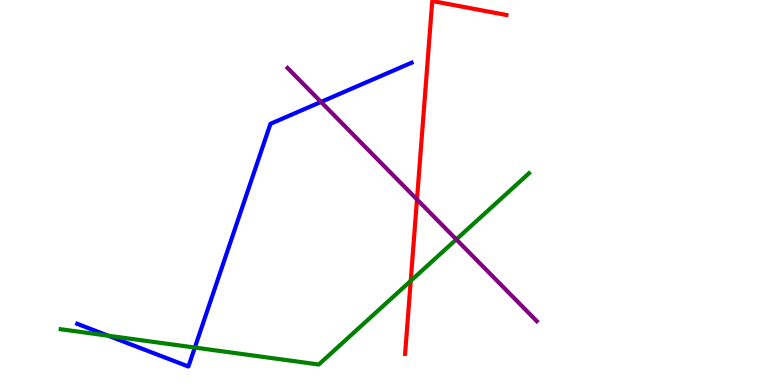[{'lines': ['blue', 'red'], 'intersections': []}, {'lines': ['green', 'red'], 'intersections': [{'x': 5.3, 'y': 2.7}]}, {'lines': ['purple', 'red'], 'intersections': [{'x': 5.38, 'y': 4.82}]}, {'lines': ['blue', 'green'], 'intersections': [{'x': 1.4, 'y': 1.28}, {'x': 2.51, 'y': 0.972}]}, {'lines': ['blue', 'purple'], 'intersections': [{'x': 4.14, 'y': 7.35}]}, {'lines': ['green', 'purple'], 'intersections': [{'x': 5.89, 'y': 3.78}]}]